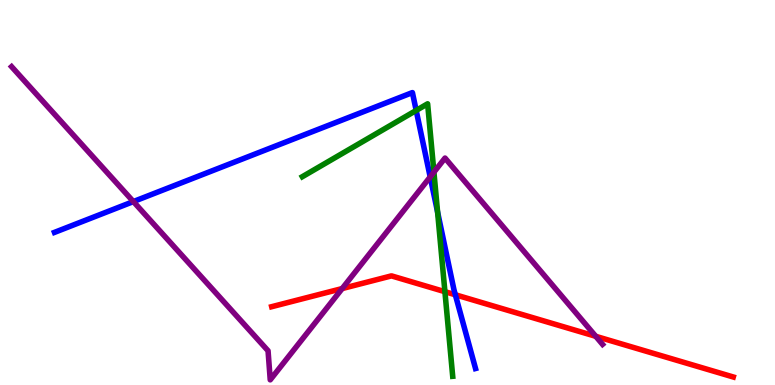[{'lines': ['blue', 'red'], 'intersections': [{'x': 5.88, 'y': 2.34}]}, {'lines': ['green', 'red'], 'intersections': [{'x': 5.74, 'y': 2.42}]}, {'lines': ['purple', 'red'], 'intersections': [{'x': 4.42, 'y': 2.5}, {'x': 7.69, 'y': 1.26}]}, {'lines': ['blue', 'green'], 'intersections': [{'x': 5.37, 'y': 7.13}, {'x': 5.65, 'y': 4.49}]}, {'lines': ['blue', 'purple'], 'intersections': [{'x': 1.72, 'y': 4.76}, {'x': 5.55, 'y': 5.41}]}, {'lines': ['green', 'purple'], 'intersections': [{'x': 5.6, 'y': 5.53}]}]